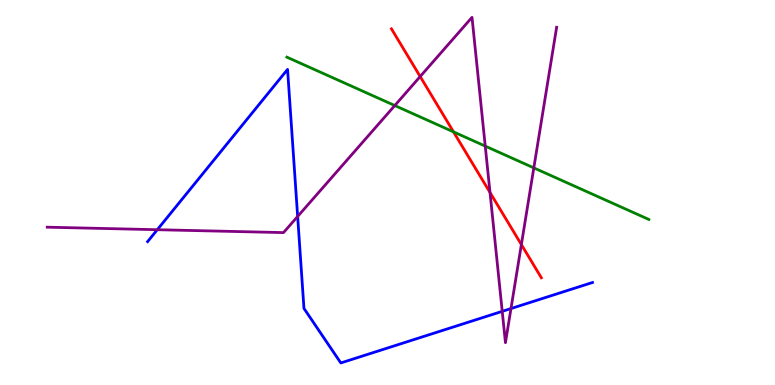[{'lines': ['blue', 'red'], 'intersections': []}, {'lines': ['green', 'red'], 'intersections': [{'x': 5.85, 'y': 6.57}]}, {'lines': ['purple', 'red'], 'intersections': [{'x': 5.42, 'y': 8.01}, {'x': 6.32, 'y': 5.0}, {'x': 6.73, 'y': 3.65}]}, {'lines': ['blue', 'green'], 'intersections': []}, {'lines': ['blue', 'purple'], 'intersections': [{'x': 2.03, 'y': 4.03}, {'x': 3.84, 'y': 4.38}, {'x': 6.48, 'y': 1.91}, {'x': 6.59, 'y': 1.99}]}, {'lines': ['green', 'purple'], 'intersections': [{'x': 5.09, 'y': 7.26}, {'x': 6.26, 'y': 6.21}, {'x': 6.89, 'y': 5.64}]}]